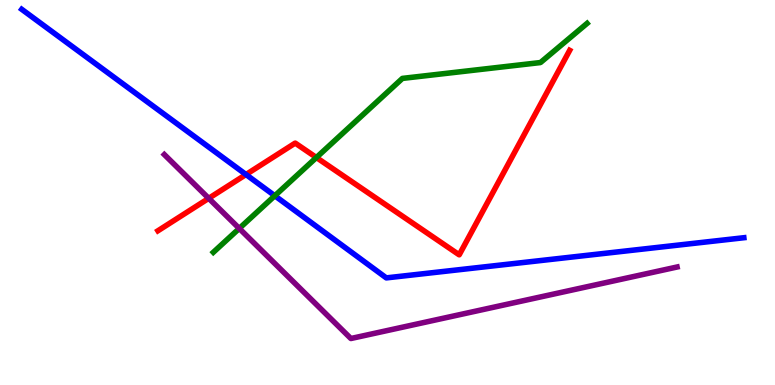[{'lines': ['blue', 'red'], 'intersections': [{'x': 3.17, 'y': 5.47}]}, {'lines': ['green', 'red'], 'intersections': [{'x': 4.08, 'y': 5.91}]}, {'lines': ['purple', 'red'], 'intersections': [{'x': 2.69, 'y': 4.85}]}, {'lines': ['blue', 'green'], 'intersections': [{'x': 3.55, 'y': 4.92}]}, {'lines': ['blue', 'purple'], 'intersections': []}, {'lines': ['green', 'purple'], 'intersections': [{'x': 3.09, 'y': 4.07}]}]